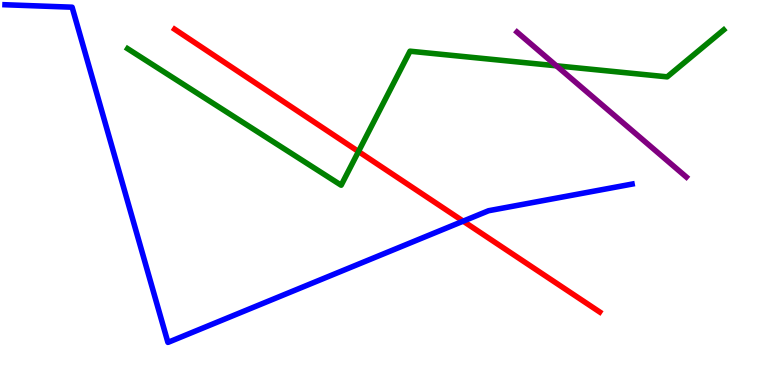[{'lines': ['blue', 'red'], 'intersections': [{'x': 5.98, 'y': 4.26}]}, {'lines': ['green', 'red'], 'intersections': [{'x': 4.63, 'y': 6.06}]}, {'lines': ['purple', 'red'], 'intersections': []}, {'lines': ['blue', 'green'], 'intersections': []}, {'lines': ['blue', 'purple'], 'intersections': []}, {'lines': ['green', 'purple'], 'intersections': [{'x': 7.18, 'y': 8.29}]}]